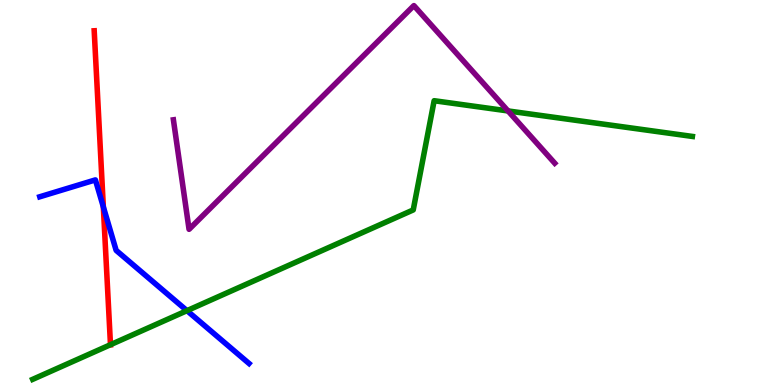[{'lines': ['blue', 'red'], 'intersections': [{'x': 1.33, 'y': 4.63}]}, {'lines': ['green', 'red'], 'intersections': [{'x': 1.43, 'y': 1.05}]}, {'lines': ['purple', 'red'], 'intersections': []}, {'lines': ['blue', 'green'], 'intersections': [{'x': 2.41, 'y': 1.93}]}, {'lines': ['blue', 'purple'], 'intersections': []}, {'lines': ['green', 'purple'], 'intersections': [{'x': 6.56, 'y': 7.12}]}]